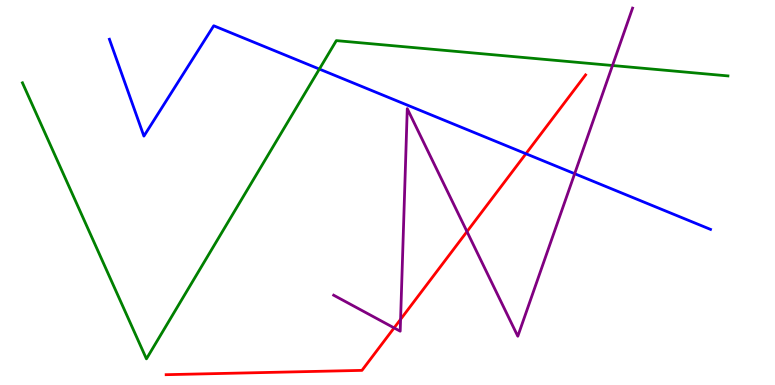[{'lines': ['blue', 'red'], 'intersections': [{'x': 6.79, 'y': 6.01}]}, {'lines': ['green', 'red'], 'intersections': []}, {'lines': ['purple', 'red'], 'intersections': [{'x': 5.09, 'y': 1.48}, {'x': 5.17, 'y': 1.71}, {'x': 6.03, 'y': 3.98}]}, {'lines': ['blue', 'green'], 'intersections': [{'x': 4.12, 'y': 8.21}]}, {'lines': ['blue', 'purple'], 'intersections': [{'x': 7.41, 'y': 5.49}]}, {'lines': ['green', 'purple'], 'intersections': [{'x': 7.9, 'y': 8.3}]}]